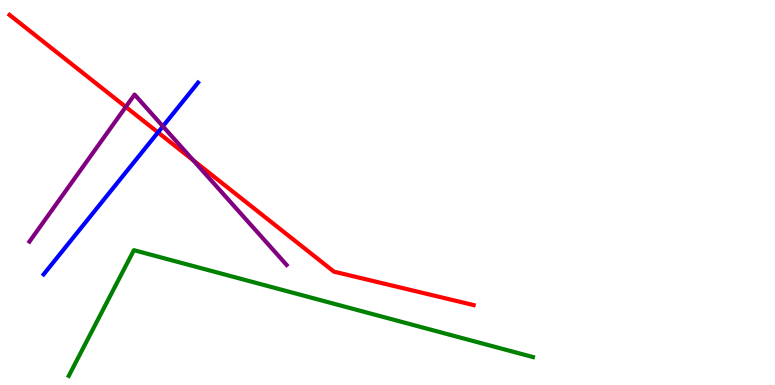[{'lines': ['blue', 'red'], 'intersections': [{'x': 2.04, 'y': 6.56}]}, {'lines': ['green', 'red'], 'intersections': []}, {'lines': ['purple', 'red'], 'intersections': [{'x': 1.62, 'y': 7.22}, {'x': 2.49, 'y': 5.84}]}, {'lines': ['blue', 'green'], 'intersections': []}, {'lines': ['blue', 'purple'], 'intersections': [{'x': 2.1, 'y': 6.72}]}, {'lines': ['green', 'purple'], 'intersections': []}]